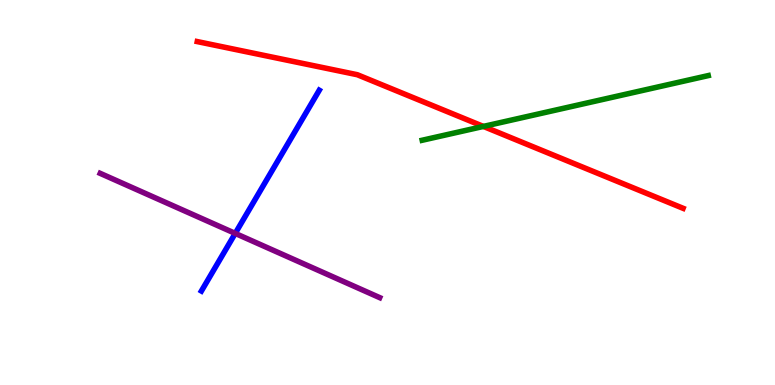[{'lines': ['blue', 'red'], 'intersections': []}, {'lines': ['green', 'red'], 'intersections': [{'x': 6.24, 'y': 6.72}]}, {'lines': ['purple', 'red'], 'intersections': []}, {'lines': ['blue', 'green'], 'intersections': []}, {'lines': ['blue', 'purple'], 'intersections': [{'x': 3.04, 'y': 3.94}]}, {'lines': ['green', 'purple'], 'intersections': []}]